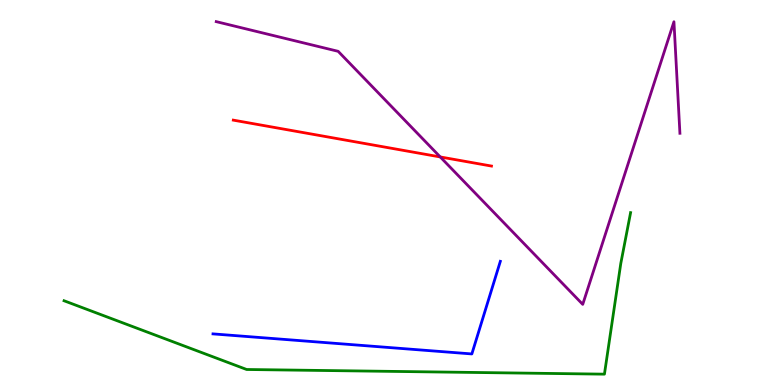[{'lines': ['blue', 'red'], 'intersections': []}, {'lines': ['green', 'red'], 'intersections': []}, {'lines': ['purple', 'red'], 'intersections': [{'x': 5.68, 'y': 5.92}]}, {'lines': ['blue', 'green'], 'intersections': []}, {'lines': ['blue', 'purple'], 'intersections': []}, {'lines': ['green', 'purple'], 'intersections': []}]